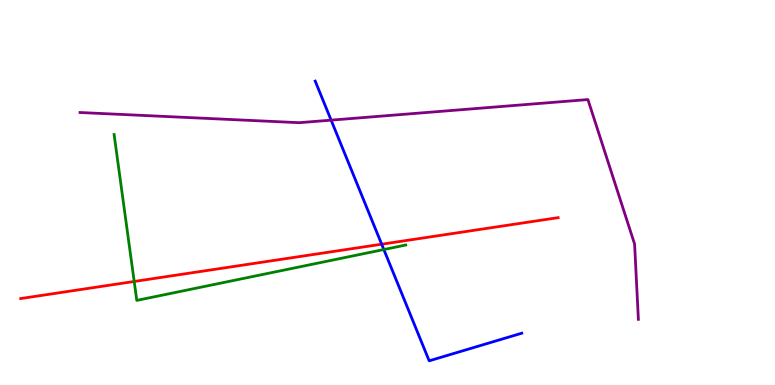[{'lines': ['blue', 'red'], 'intersections': [{'x': 4.92, 'y': 3.66}]}, {'lines': ['green', 'red'], 'intersections': [{'x': 1.73, 'y': 2.69}]}, {'lines': ['purple', 'red'], 'intersections': []}, {'lines': ['blue', 'green'], 'intersections': [{'x': 4.95, 'y': 3.52}]}, {'lines': ['blue', 'purple'], 'intersections': [{'x': 4.27, 'y': 6.88}]}, {'lines': ['green', 'purple'], 'intersections': []}]